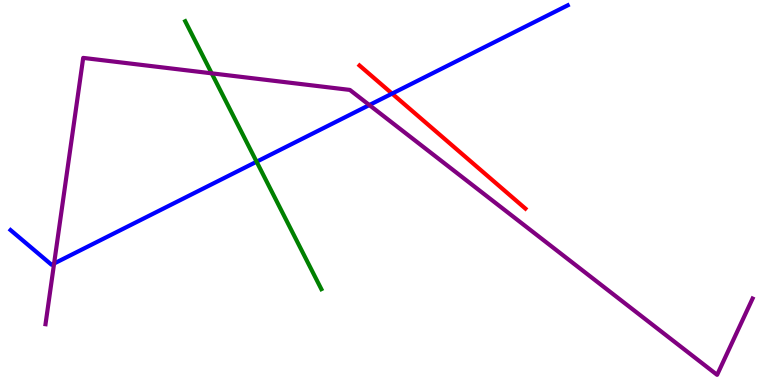[{'lines': ['blue', 'red'], 'intersections': [{'x': 5.06, 'y': 7.57}]}, {'lines': ['green', 'red'], 'intersections': []}, {'lines': ['purple', 'red'], 'intersections': []}, {'lines': ['blue', 'green'], 'intersections': [{'x': 3.31, 'y': 5.8}]}, {'lines': ['blue', 'purple'], 'intersections': [{'x': 0.698, 'y': 3.16}, {'x': 4.77, 'y': 7.27}]}, {'lines': ['green', 'purple'], 'intersections': [{'x': 2.73, 'y': 8.1}]}]